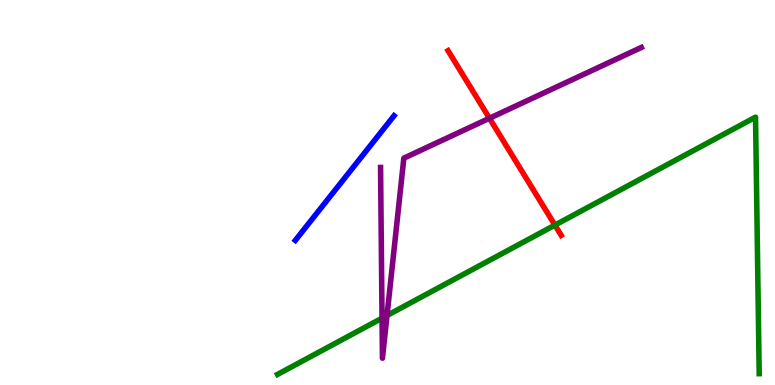[{'lines': ['blue', 'red'], 'intersections': []}, {'lines': ['green', 'red'], 'intersections': [{'x': 7.16, 'y': 4.15}]}, {'lines': ['purple', 'red'], 'intersections': [{'x': 6.32, 'y': 6.93}]}, {'lines': ['blue', 'green'], 'intersections': []}, {'lines': ['blue', 'purple'], 'intersections': []}, {'lines': ['green', 'purple'], 'intersections': [{'x': 4.93, 'y': 1.74}, {'x': 4.99, 'y': 1.81}]}]